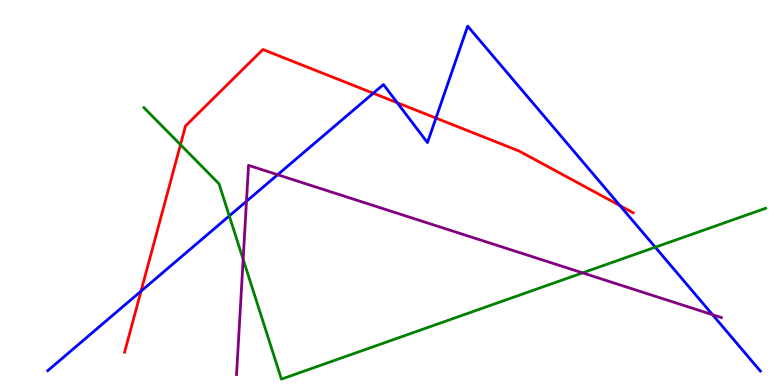[{'lines': ['blue', 'red'], 'intersections': [{'x': 1.82, 'y': 2.44}, {'x': 4.82, 'y': 7.58}, {'x': 5.13, 'y': 7.33}, {'x': 5.63, 'y': 6.93}, {'x': 8.0, 'y': 4.66}]}, {'lines': ['green', 'red'], 'intersections': [{'x': 2.33, 'y': 6.24}]}, {'lines': ['purple', 'red'], 'intersections': []}, {'lines': ['blue', 'green'], 'intersections': [{'x': 2.96, 'y': 4.39}, {'x': 8.46, 'y': 3.58}]}, {'lines': ['blue', 'purple'], 'intersections': [{'x': 3.18, 'y': 4.77}, {'x': 3.58, 'y': 5.46}, {'x': 9.19, 'y': 1.83}]}, {'lines': ['green', 'purple'], 'intersections': [{'x': 3.14, 'y': 3.26}, {'x': 7.52, 'y': 2.91}]}]